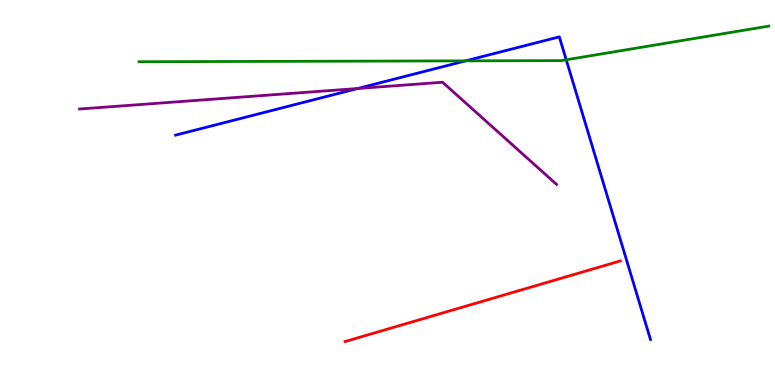[{'lines': ['blue', 'red'], 'intersections': []}, {'lines': ['green', 'red'], 'intersections': []}, {'lines': ['purple', 'red'], 'intersections': []}, {'lines': ['blue', 'green'], 'intersections': [{'x': 6.01, 'y': 8.42}, {'x': 7.31, 'y': 8.45}]}, {'lines': ['blue', 'purple'], 'intersections': [{'x': 4.61, 'y': 7.7}]}, {'lines': ['green', 'purple'], 'intersections': []}]